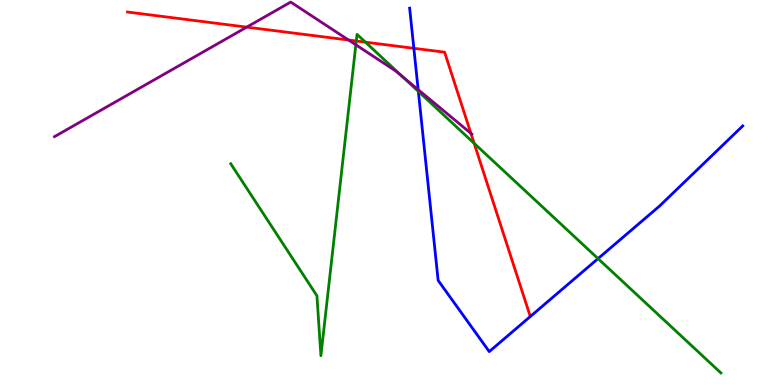[{'lines': ['blue', 'red'], 'intersections': [{'x': 5.34, 'y': 8.75}]}, {'lines': ['green', 'red'], 'intersections': [{'x': 4.6, 'y': 8.93}, {'x': 4.72, 'y': 8.9}, {'x': 6.12, 'y': 6.28}]}, {'lines': ['purple', 'red'], 'intersections': [{'x': 3.18, 'y': 9.3}, {'x': 4.5, 'y': 8.96}, {'x': 6.08, 'y': 6.54}]}, {'lines': ['blue', 'green'], 'intersections': [{'x': 5.4, 'y': 7.63}, {'x': 7.72, 'y': 3.28}]}, {'lines': ['blue', 'purple'], 'intersections': [{'x': 5.4, 'y': 7.67}]}, {'lines': ['green', 'purple'], 'intersections': [{'x': 4.59, 'y': 8.84}, {'x': 5.19, 'y': 8.01}]}]